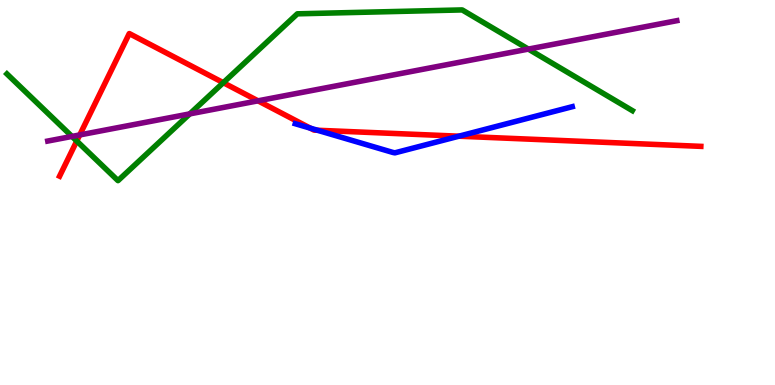[{'lines': ['blue', 'red'], 'intersections': [{'x': 4.0, 'y': 6.67}, {'x': 4.1, 'y': 6.62}, {'x': 5.92, 'y': 6.46}]}, {'lines': ['green', 'red'], 'intersections': [{'x': 0.99, 'y': 6.34}, {'x': 2.88, 'y': 7.85}]}, {'lines': ['purple', 'red'], 'intersections': [{'x': 1.03, 'y': 6.5}, {'x': 3.33, 'y': 7.38}]}, {'lines': ['blue', 'green'], 'intersections': []}, {'lines': ['blue', 'purple'], 'intersections': []}, {'lines': ['green', 'purple'], 'intersections': [{'x': 0.929, 'y': 6.46}, {'x': 2.45, 'y': 7.04}, {'x': 6.82, 'y': 8.72}]}]